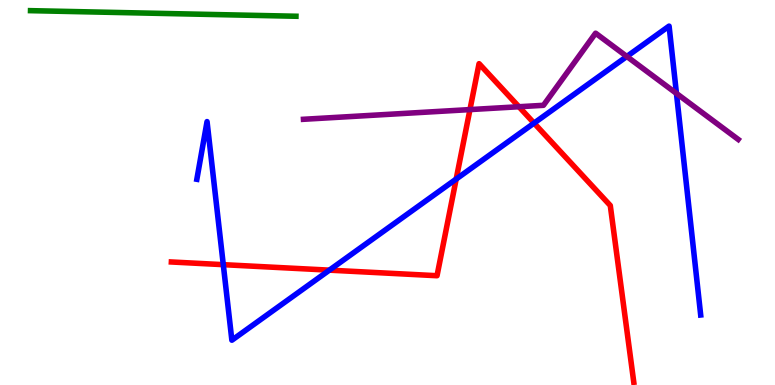[{'lines': ['blue', 'red'], 'intersections': [{'x': 2.88, 'y': 3.13}, {'x': 4.25, 'y': 2.98}, {'x': 5.89, 'y': 5.35}, {'x': 6.89, 'y': 6.8}]}, {'lines': ['green', 'red'], 'intersections': []}, {'lines': ['purple', 'red'], 'intersections': [{'x': 6.06, 'y': 7.15}, {'x': 6.7, 'y': 7.23}]}, {'lines': ['blue', 'green'], 'intersections': []}, {'lines': ['blue', 'purple'], 'intersections': [{'x': 8.09, 'y': 8.53}, {'x': 8.73, 'y': 7.57}]}, {'lines': ['green', 'purple'], 'intersections': []}]